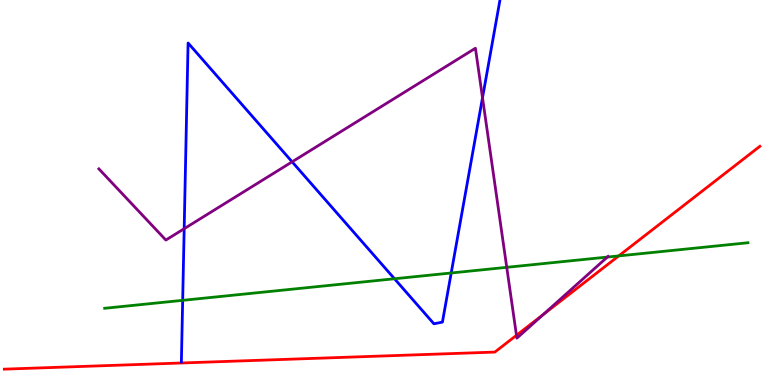[{'lines': ['blue', 'red'], 'intersections': []}, {'lines': ['green', 'red'], 'intersections': [{'x': 7.98, 'y': 3.35}]}, {'lines': ['purple', 'red'], 'intersections': [{'x': 6.66, 'y': 1.29}, {'x': 7.01, 'y': 1.83}]}, {'lines': ['blue', 'green'], 'intersections': [{'x': 2.36, 'y': 2.2}, {'x': 5.09, 'y': 2.76}, {'x': 5.82, 'y': 2.91}]}, {'lines': ['blue', 'purple'], 'intersections': [{'x': 2.38, 'y': 4.06}, {'x': 3.77, 'y': 5.8}, {'x': 6.23, 'y': 7.46}]}, {'lines': ['green', 'purple'], 'intersections': [{'x': 6.54, 'y': 3.06}, {'x': 7.84, 'y': 3.32}]}]